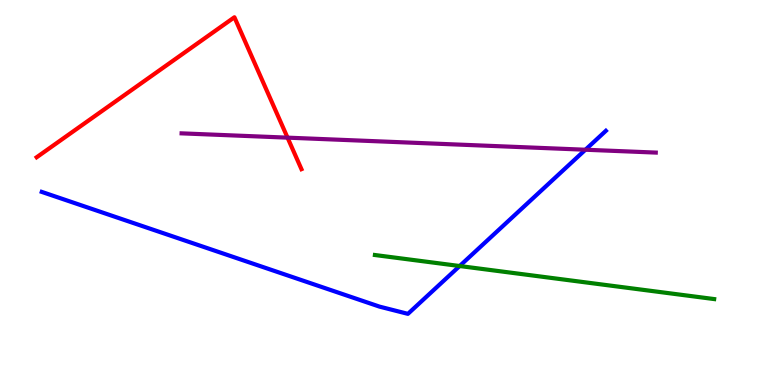[{'lines': ['blue', 'red'], 'intersections': []}, {'lines': ['green', 'red'], 'intersections': []}, {'lines': ['purple', 'red'], 'intersections': [{'x': 3.71, 'y': 6.42}]}, {'lines': ['blue', 'green'], 'intersections': [{'x': 5.93, 'y': 3.09}]}, {'lines': ['blue', 'purple'], 'intersections': [{'x': 7.55, 'y': 6.11}]}, {'lines': ['green', 'purple'], 'intersections': []}]